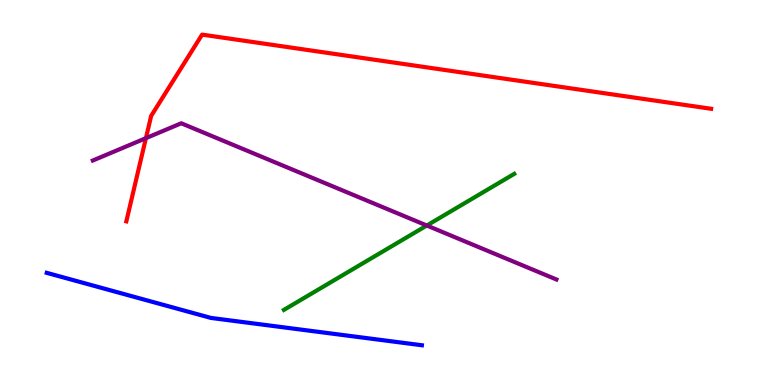[{'lines': ['blue', 'red'], 'intersections': []}, {'lines': ['green', 'red'], 'intersections': []}, {'lines': ['purple', 'red'], 'intersections': [{'x': 1.88, 'y': 6.41}]}, {'lines': ['blue', 'green'], 'intersections': []}, {'lines': ['blue', 'purple'], 'intersections': []}, {'lines': ['green', 'purple'], 'intersections': [{'x': 5.51, 'y': 4.14}]}]